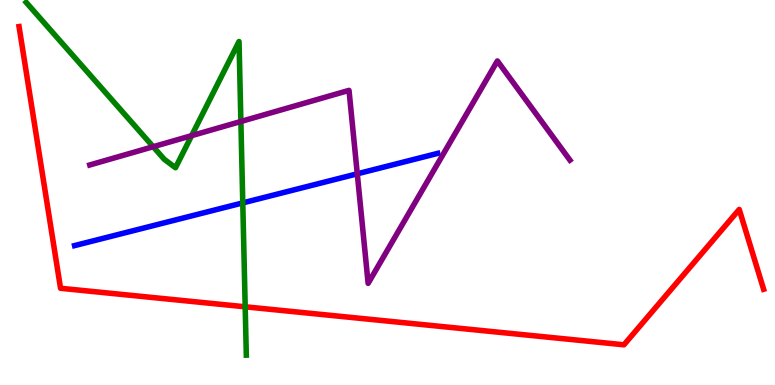[{'lines': ['blue', 'red'], 'intersections': []}, {'lines': ['green', 'red'], 'intersections': [{'x': 3.16, 'y': 2.03}]}, {'lines': ['purple', 'red'], 'intersections': []}, {'lines': ['blue', 'green'], 'intersections': [{'x': 3.13, 'y': 4.73}]}, {'lines': ['blue', 'purple'], 'intersections': [{'x': 4.61, 'y': 5.49}]}, {'lines': ['green', 'purple'], 'intersections': [{'x': 1.98, 'y': 6.19}, {'x': 2.47, 'y': 6.48}, {'x': 3.11, 'y': 6.84}]}]